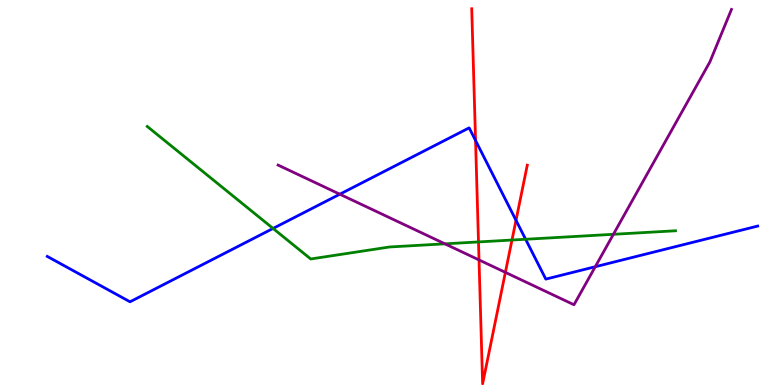[{'lines': ['blue', 'red'], 'intersections': [{'x': 6.14, 'y': 6.35}, {'x': 6.66, 'y': 4.28}]}, {'lines': ['green', 'red'], 'intersections': [{'x': 6.17, 'y': 3.72}, {'x': 6.61, 'y': 3.77}]}, {'lines': ['purple', 'red'], 'intersections': [{'x': 6.18, 'y': 3.25}, {'x': 6.52, 'y': 2.93}]}, {'lines': ['blue', 'green'], 'intersections': [{'x': 3.52, 'y': 4.07}, {'x': 6.78, 'y': 3.79}]}, {'lines': ['blue', 'purple'], 'intersections': [{'x': 4.38, 'y': 4.96}, {'x': 7.68, 'y': 3.07}]}, {'lines': ['green', 'purple'], 'intersections': [{'x': 5.74, 'y': 3.67}, {'x': 7.91, 'y': 3.91}]}]